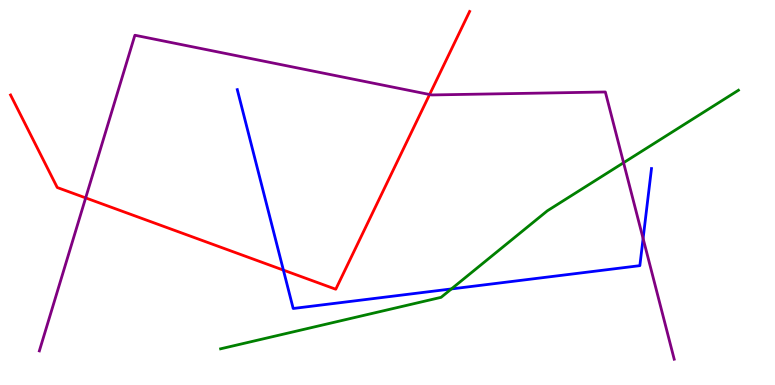[{'lines': ['blue', 'red'], 'intersections': [{'x': 3.66, 'y': 2.98}]}, {'lines': ['green', 'red'], 'intersections': []}, {'lines': ['purple', 'red'], 'intersections': [{'x': 1.11, 'y': 4.86}, {'x': 5.54, 'y': 7.54}]}, {'lines': ['blue', 'green'], 'intersections': [{'x': 5.82, 'y': 2.5}]}, {'lines': ['blue', 'purple'], 'intersections': [{'x': 8.3, 'y': 3.8}]}, {'lines': ['green', 'purple'], 'intersections': [{'x': 8.05, 'y': 5.77}]}]